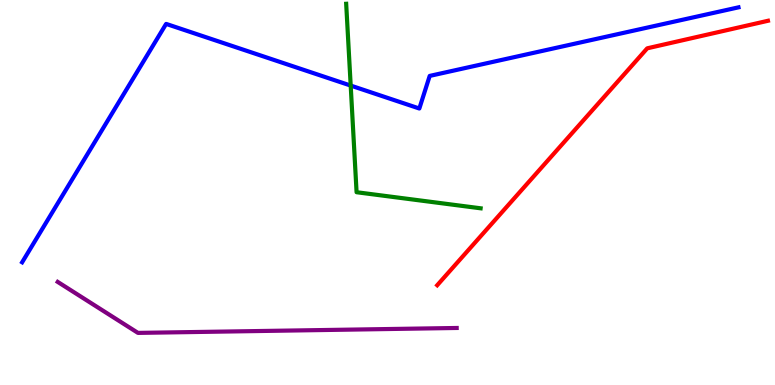[{'lines': ['blue', 'red'], 'intersections': []}, {'lines': ['green', 'red'], 'intersections': []}, {'lines': ['purple', 'red'], 'intersections': []}, {'lines': ['blue', 'green'], 'intersections': [{'x': 4.53, 'y': 7.78}]}, {'lines': ['blue', 'purple'], 'intersections': []}, {'lines': ['green', 'purple'], 'intersections': []}]